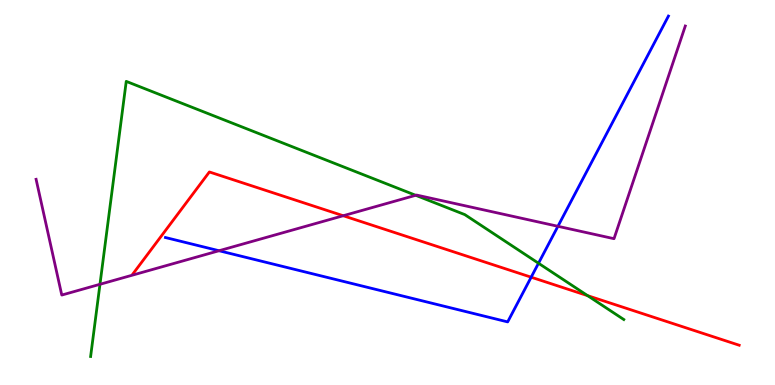[{'lines': ['blue', 'red'], 'intersections': [{'x': 6.85, 'y': 2.8}]}, {'lines': ['green', 'red'], 'intersections': [{'x': 7.58, 'y': 2.32}]}, {'lines': ['purple', 'red'], 'intersections': [{'x': 4.43, 'y': 4.4}]}, {'lines': ['blue', 'green'], 'intersections': [{'x': 6.95, 'y': 3.16}]}, {'lines': ['blue', 'purple'], 'intersections': [{'x': 2.83, 'y': 3.49}, {'x': 7.2, 'y': 4.12}]}, {'lines': ['green', 'purple'], 'intersections': [{'x': 1.29, 'y': 2.62}, {'x': 5.36, 'y': 4.93}]}]